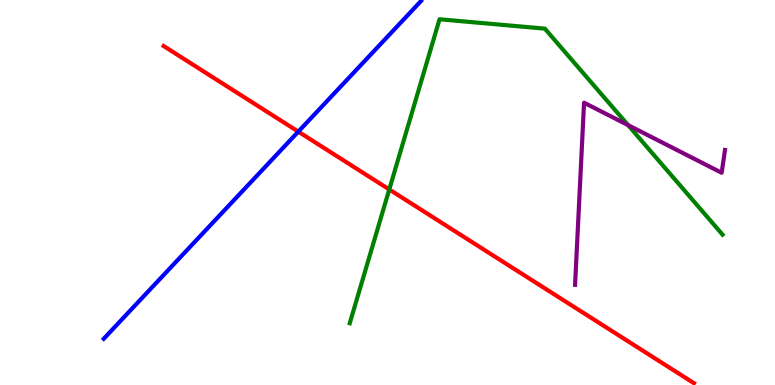[{'lines': ['blue', 'red'], 'intersections': [{'x': 3.85, 'y': 6.58}]}, {'lines': ['green', 'red'], 'intersections': [{'x': 5.02, 'y': 5.08}]}, {'lines': ['purple', 'red'], 'intersections': []}, {'lines': ['blue', 'green'], 'intersections': []}, {'lines': ['blue', 'purple'], 'intersections': []}, {'lines': ['green', 'purple'], 'intersections': [{'x': 8.1, 'y': 6.75}]}]